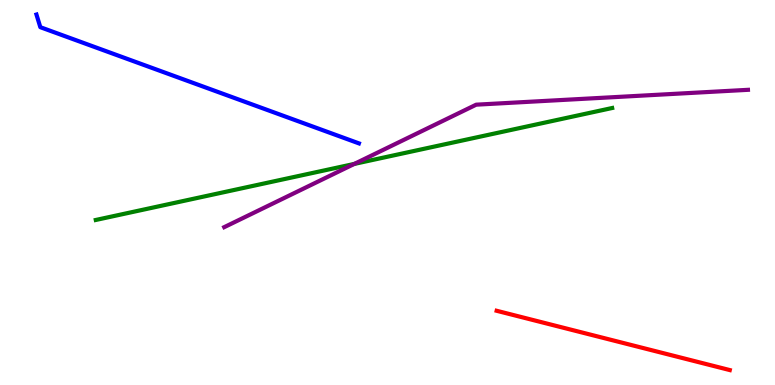[{'lines': ['blue', 'red'], 'intersections': []}, {'lines': ['green', 'red'], 'intersections': []}, {'lines': ['purple', 'red'], 'intersections': []}, {'lines': ['blue', 'green'], 'intersections': []}, {'lines': ['blue', 'purple'], 'intersections': []}, {'lines': ['green', 'purple'], 'intersections': [{'x': 4.57, 'y': 5.74}]}]